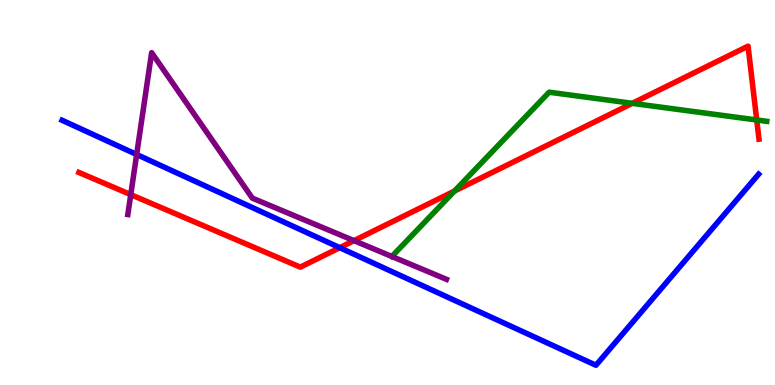[{'lines': ['blue', 'red'], 'intersections': [{'x': 4.38, 'y': 3.57}]}, {'lines': ['green', 'red'], 'intersections': [{'x': 5.86, 'y': 5.04}, {'x': 8.16, 'y': 7.32}, {'x': 9.76, 'y': 6.88}]}, {'lines': ['purple', 'red'], 'intersections': [{'x': 1.69, 'y': 4.94}, {'x': 4.57, 'y': 3.75}]}, {'lines': ['blue', 'green'], 'intersections': []}, {'lines': ['blue', 'purple'], 'intersections': [{'x': 1.76, 'y': 5.99}]}, {'lines': ['green', 'purple'], 'intersections': []}]